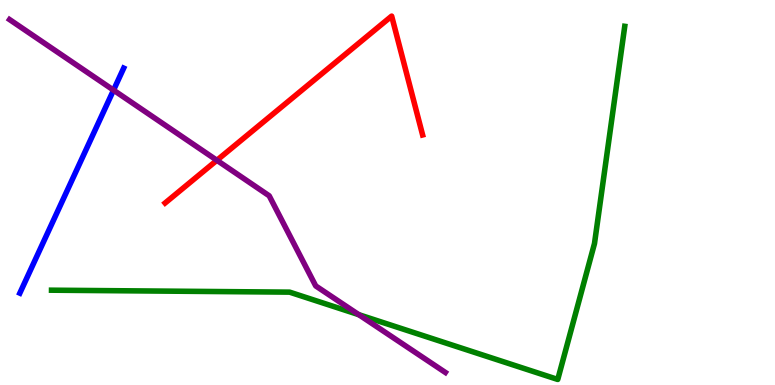[{'lines': ['blue', 'red'], 'intersections': []}, {'lines': ['green', 'red'], 'intersections': []}, {'lines': ['purple', 'red'], 'intersections': [{'x': 2.8, 'y': 5.84}]}, {'lines': ['blue', 'green'], 'intersections': []}, {'lines': ['blue', 'purple'], 'intersections': [{'x': 1.46, 'y': 7.66}]}, {'lines': ['green', 'purple'], 'intersections': [{'x': 4.63, 'y': 1.83}]}]